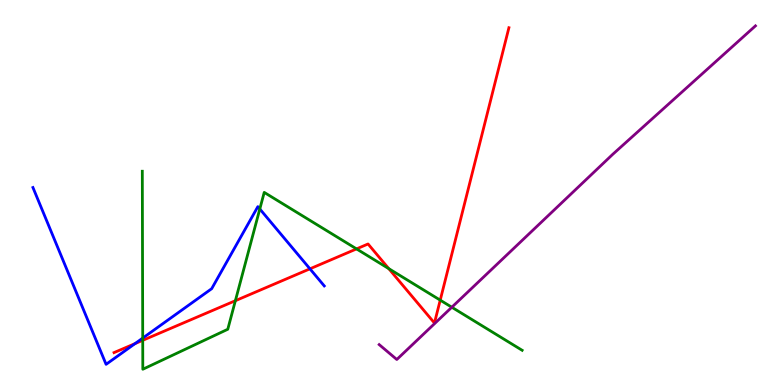[{'lines': ['blue', 'red'], 'intersections': [{'x': 1.74, 'y': 1.07}, {'x': 4.0, 'y': 3.02}]}, {'lines': ['green', 'red'], 'intersections': [{'x': 1.84, 'y': 1.16}, {'x': 3.04, 'y': 2.19}, {'x': 4.6, 'y': 3.53}, {'x': 5.02, 'y': 3.02}, {'x': 5.68, 'y': 2.2}]}, {'lines': ['purple', 'red'], 'intersections': []}, {'lines': ['blue', 'green'], 'intersections': [{'x': 1.84, 'y': 1.22}, {'x': 3.35, 'y': 4.57}]}, {'lines': ['blue', 'purple'], 'intersections': []}, {'lines': ['green', 'purple'], 'intersections': [{'x': 5.83, 'y': 2.02}]}]